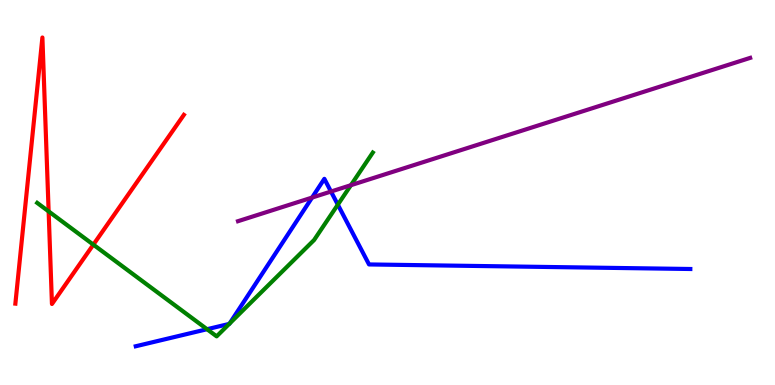[{'lines': ['blue', 'red'], 'intersections': []}, {'lines': ['green', 'red'], 'intersections': [{'x': 0.628, 'y': 4.51}, {'x': 1.2, 'y': 3.65}]}, {'lines': ['purple', 'red'], 'intersections': []}, {'lines': ['blue', 'green'], 'intersections': [{'x': 2.67, 'y': 1.45}, {'x': 2.96, 'y': 1.59}, {'x': 2.96, 'y': 1.6}, {'x': 4.36, 'y': 4.68}]}, {'lines': ['blue', 'purple'], 'intersections': [{'x': 4.03, 'y': 4.87}, {'x': 4.27, 'y': 5.02}]}, {'lines': ['green', 'purple'], 'intersections': [{'x': 4.53, 'y': 5.19}]}]